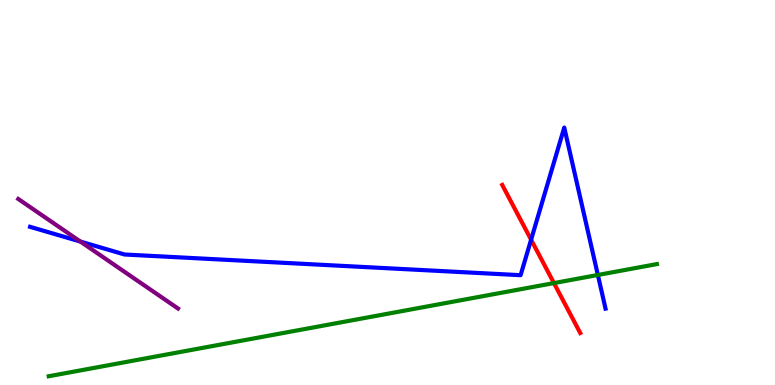[{'lines': ['blue', 'red'], 'intersections': [{'x': 6.85, 'y': 3.77}]}, {'lines': ['green', 'red'], 'intersections': [{'x': 7.15, 'y': 2.65}]}, {'lines': ['purple', 'red'], 'intersections': []}, {'lines': ['blue', 'green'], 'intersections': [{'x': 7.71, 'y': 2.86}]}, {'lines': ['blue', 'purple'], 'intersections': [{'x': 1.04, 'y': 3.73}]}, {'lines': ['green', 'purple'], 'intersections': []}]